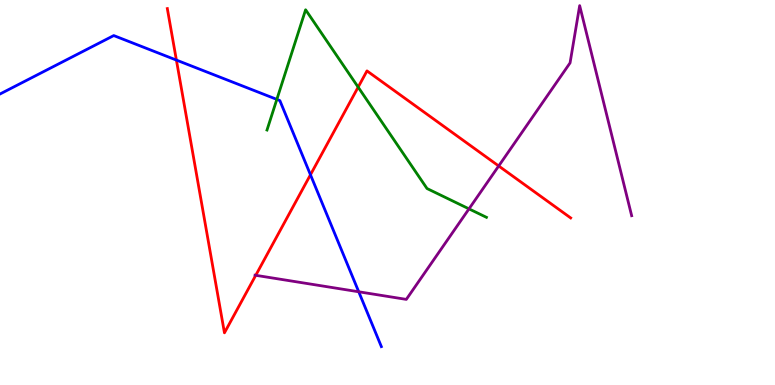[{'lines': ['blue', 'red'], 'intersections': [{'x': 2.28, 'y': 8.44}, {'x': 4.01, 'y': 5.46}]}, {'lines': ['green', 'red'], 'intersections': [{'x': 4.62, 'y': 7.74}]}, {'lines': ['purple', 'red'], 'intersections': [{'x': 3.3, 'y': 2.85}, {'x': 6.43, 'y': 5.69}]}, {'lines': ['blue', 'green'], 'intersections': [{'x': 3.57, 'y': 7.42}]}, {'lines': ['blue', 'purple'], 'intersections': [{'x': 4.63, 'y': 2.42}]}, {'lines': ['green', 'purple'], 'intersections': [{'x': 6.05, 'y': 4.57}]}]